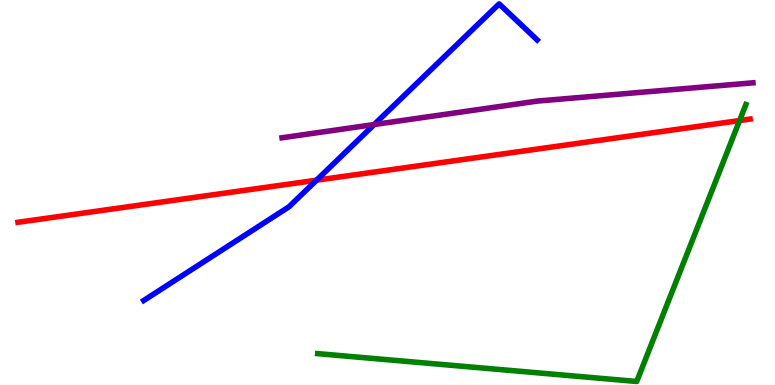[{'lines': ['blue', 'red'], 'intersections': [{'x': 4.08, 'y': 5.32}]}, {'lines': ['green', 'red'], 'intersections': [{'x': 9.54, 'y': 6.87}]}, {'lines': ['purple', 'red'], 'intersections': []}, {'lines': ['blue', 'green'], 'intersections': []}, {'lines': ['blue', 'purple'], 'intersections': [{'x': 4.83, 'y': 6.77}]}, {'lines': ['green', 'purple'], 'intersections': []}]